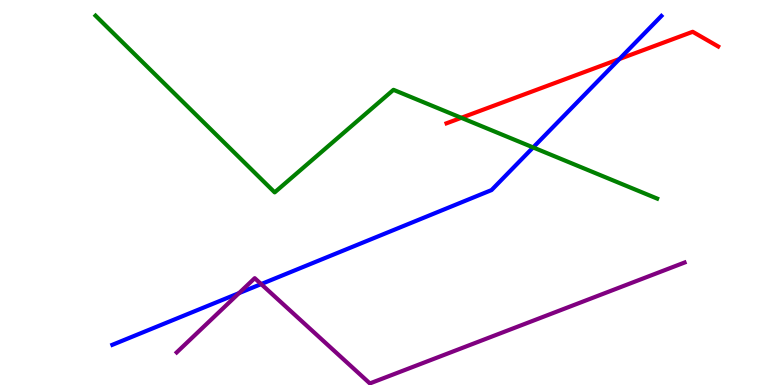[{'lines': ['blue', 'red'], 'intersections': [{'x': 7.99, 'y': 8.47}]}, {'lines': ['green', 'red'], 'intersections': [{'x': 5.95, 'y': 6.94}]}, {'lines': ['purple', 'red'], 'intersections': []}, {'lines': ['blue', 'green'], 'intersections': [{'x': 6.88, 'y': 6.17}]}, {'lines': ['blue', 'purple'], 'intersections': [{'x': 3.08, 'y': 2.39}, {'x': 3.37, 'y': 2.62}]}, {'lines': ['green', 'purple'], 'intersections': []}]